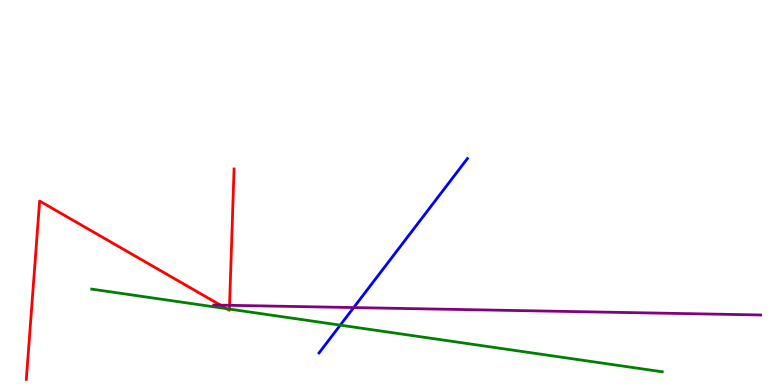[{'lines': ['blue', 'red'], 'intersections': []}, {'lines': ['green', 'red'], 'intersections': [{'x': 2.92, 'y': 1.98}, {'x': 2.96, 'y': 1.97}]}, {'lines': ['purple', 'red'], 'intersections': [{'x': 2.85, 'y': 2.07}, {'x': 2.96, 'y': 2.07}]}, {'lines': ['blue', 'green'], 'intersections': [{'x': 4.39, 'y': 1.55}]}, {'lines': ['blue', 'purple'], 'intersections': [{'x': 4.56, 'y': 2.01}]}, {'lines': ['green', 'purple'], 'intersections': []}]